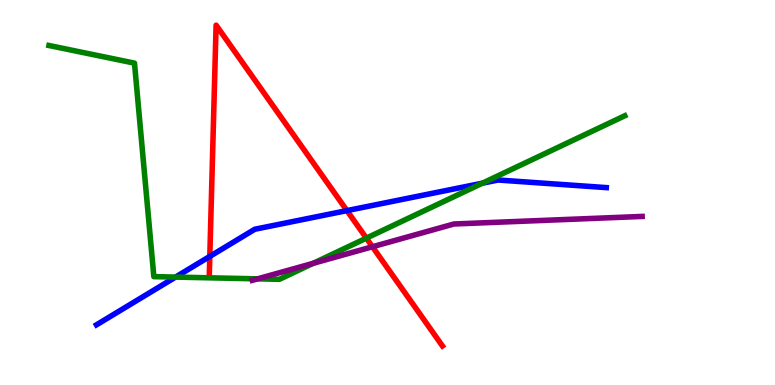[{'lines': ['blue', 'red'], 'intersections': [{'x': 2.71, 'y': 3.34}, {'x': 4.48, 'y': 4.53}]}, {'lines': ['green', 'red'], 'intersections': [{'x': 4.73, 'y': 3.81}]}, {'lines': ['purple', 'red'], 'intersections': [{'x': 4.81, 'y': 3.59}]}, {'lines': ['blue', 'green'], 'intersections': [{'x': 2.27, 'y': 2.8}, {'x': 6.22, 'y': 5.24}]}, {'lines': ['blue', 'purple'], 'intersections': []}, {'lines': ['green', 'purple'], 'intersections': [{'x': 3.32, 'y': 2.76}, {'x': 4.04, 'y': 3.16}]}]